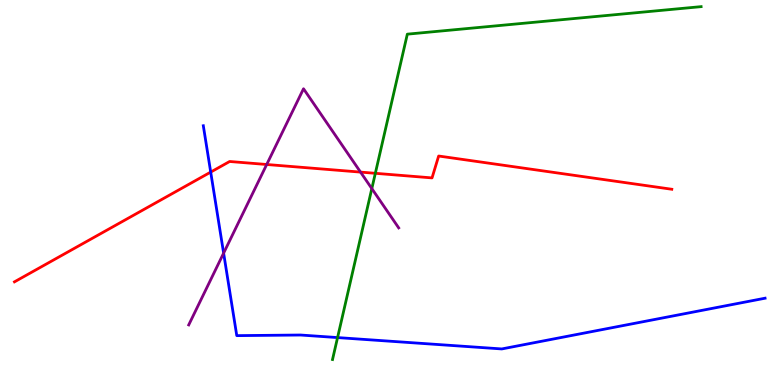[{'lines': ['blue', 'red'], 'intersections': [{'x': 2.72, 'y': 5.53}]}, {'lines': ['green', 'red'], 'intersections': [{'x': 4.84, 'y': 5.5}]}, {'lines': ['purple', 'red'], 'intersections': [{'x': 3.44, 'y': 5.73}, {'x': 4.65, 'y': 5.53}]}, {'lines': ['blue', 'green'], 'intersections': [{'x': 4.36, 'y': 1.23}]}, {'lines': ['blue', 'purple'], 'intersections': [{'x': 2.89, 'y': 3.43}]}, {'lines': ['green', 'purple'], 'intersections': [{'x': 4.8, 'y': 5.1}]}]